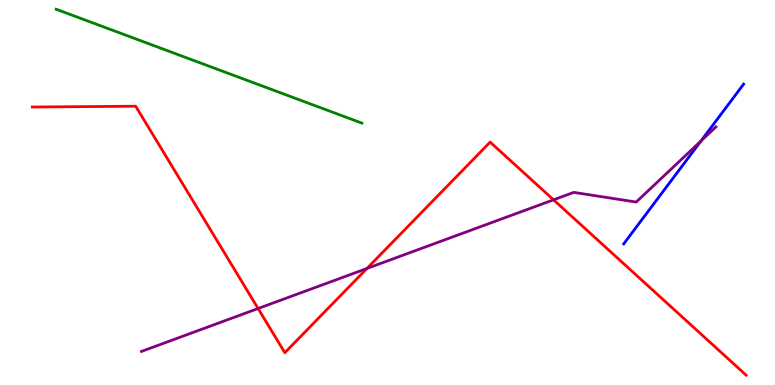[{'lines': ['blue', 'red'], 'intersections': []}, {'lines': ['green', 'red'], 'intersections': []}, {'lines': ['purple', 'red'], 'intersections': [{'x': 3.33, 'y': 1.99}, {'x': 4.74, 'y': 3.03}, {'x': 7.14, 'y': 4.81}]}, {'lines': ['blue', 'green'], 'intersections': []}, {'lines': ['blue', 'purple'], 'intersections': [{'x': 9.04, 'y': 6.34}]}, {'lines': ['green', 'purple'], 'intersections': []}]